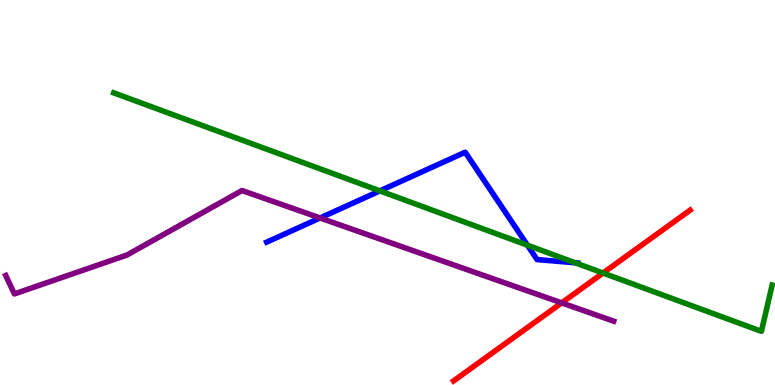[{'lines': ['blue', 'red'], 'intersections': []}, {'lines': ['green', 'red'], 'intersections': [{'x': 7.78, 'y': 2.91}]}, {'lines': ['purple', 'red'], 'intersections': [{'x': 7.25, 'y': 2.13}]}, {'lines': ['blue', 'green'], 'intersections': [{'x': 4.9, 'y': 5.04}, {'x': 6.81, 'y': 3.63}, {'x': 7.42, 'y': 3.17}]}, {'lines': ['blue', 'purple'], 'intersections': [{'x': 4.13, 'y': 4.34}]}, {'lines': ['green', 'purple'], 'intersections': []}]